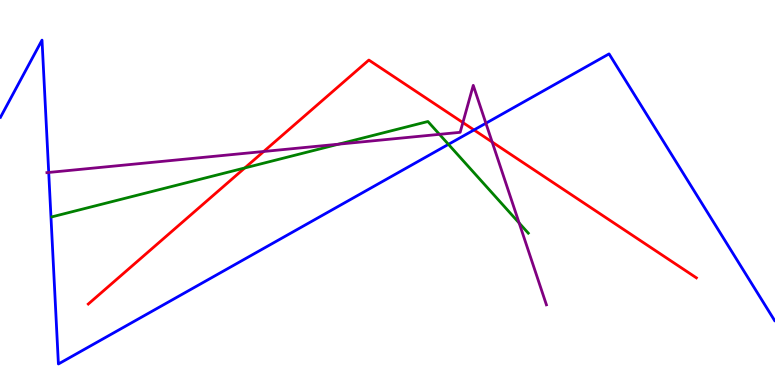[{'lines': ['blue', 'red'], 'intersections': [{'x': 6.12, 'y': 6.62}]}, {'lines': ['green', 'red'], 'intersections': [{'x': 3.16, 'y': 5.64}]}, {'lines': ['purple', 'red'], 'intersections': [{'x': 3.4, 'y': 6.07}, {'x': 5.97, 'y': 6.82}, {'x': 6.35, 'y': 6.31}]}, {'lines': ['blue', 'green'], 'intersections': [{'x': 5.79, 'y': 6.25}]}, {'lines': ['blue', 'purple'], 'intersections': [{'x': 0.629, 'y': 5.52}, {'x': 6.27, 'y': 6.8}]}, {'lines': ['green', 'purple'], 'intersections': [{'x': 4.37, 'y': 6.25}, {'x': 5.67, 'y': 6.51}, {'x': 6.7, 'y': 4.21}]}]